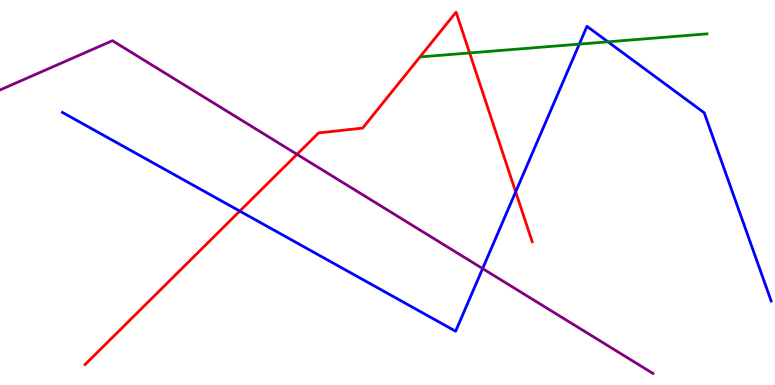[{'lines': ['blue', 'red'], 'intersections': [{'x': 3.09, 'y': 4.52}, {'x': 6.65, 'y': 5.02}]}, {'lines': ['green', 'red'], 'intersections': [{'x': 6.06, 'y': 8.62}]}, {'lines': ['purple', 'red'], 'intersections': [{'x': 3.83, 'y': 5.99}]}, {'lines': ['blue', 'green'], 'intersections': [{'x': 7.47, 'y': 8.85}, {'x': 7.84, 'y': 8.91}]}, {'lines': ['blue', 'purple'], 'intersections': [{'x': 6.23, 'y': 3.02}]}, {'lines': ['green', 'purple'], 'intersections': []}]